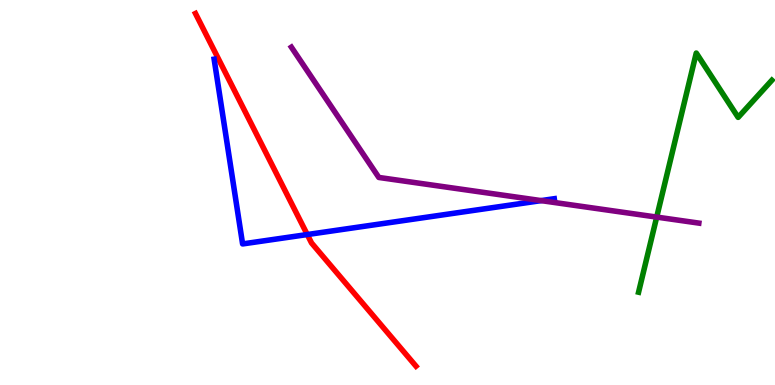[{'lines': ['blue', 'red'], 'intersections': [{'x': 3.96, 'y': 3.91}]}, {'lines': ['green', 'red'], 'intersections': []}, {'lines': ['purple', 'red'], 'intersections': []}, {'lines': ['blue', 'green'], 'intersections': []}, {'lines': ['blue', 'purple'], 'intersections': [{'x': 6.98, 'y': 4.79}]}, {'lines': ['green', 'purple'], 'intersections': [{'x': 8.47, 'y': 4.36}]}]